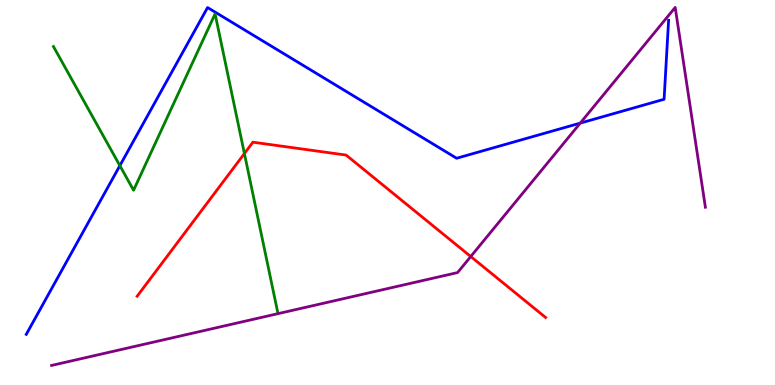[{'lines': ['blue', 'red'], 'intersections': []}, {'lines': ['green', 'red'], 'intersections': [{'x': 3.15, 'y': 6.01}]}, {'lines': ['purple', 'red'], 'intersections': [{'x': 6.07, 'y': 3.34}]}, {'lines': ['blue', 'green'], 'intersections': [{'x': 1.55, 'y': 5.7}]}, {'lines': ['blue', 'purple'], 'intersections': [{'x': 7.49, 'y': 6.8}]}, {'lines': ['green', 'purple'], 'intersections': []}]